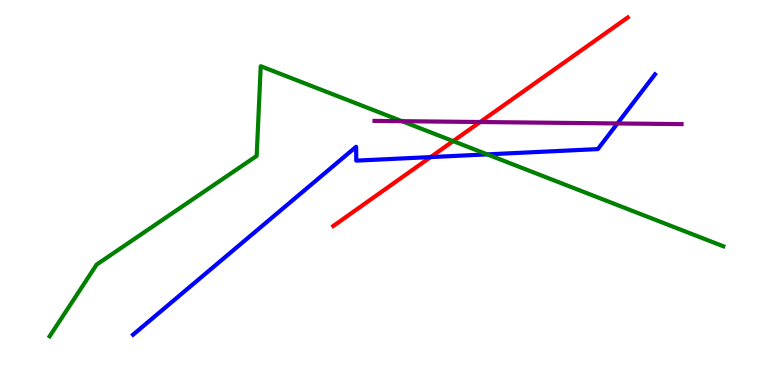[{'lines': ['blue', 'red'], 'intersections': [{'x': 5.56, 'y': 5.92}]}, {'lines': ['green', 'red'], 'intersections': [{'x': 5.85, 'y': 6.33}]}, {'lines': ['purple', 'red'], 'intersections': [{'x': 6.2, 'y': 6.83}]}, {'lines': ['blue', 'green'], 'intersections': [{'x': 6.29, 'y': 5.99}]}, {'lines': ['blue', 'purple'], 'intersections': [{'x': 7.97, 'y': 6.79}]}, {'lines': ['green', 'purple'], 'intersections': [{'x': 5.19, 'y': 6.85}]}]